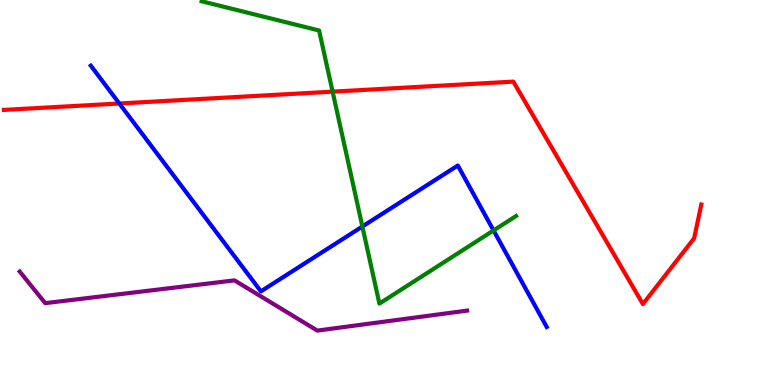[{'lines': ['blue', 'red'], 'intersections': [{'x': 1.54, 'y': 7.31}]}, {'lines': ['green', 'red'], 'intersections': [{'x': 4.29, 'y': 7.62}]}, {'lines': ['purple', 'red'], 'intersections': []}, {'lines': ['blue', 'green'], 'intersections': [{'x': 4.68, 'y': 4.12}, {'x': 6.37, 'y': 4.01}]}, {'lines': ['blue', 'purple'], 'intersections': []}, {'lines': ['green', 'purple'], 'intersections': []}]